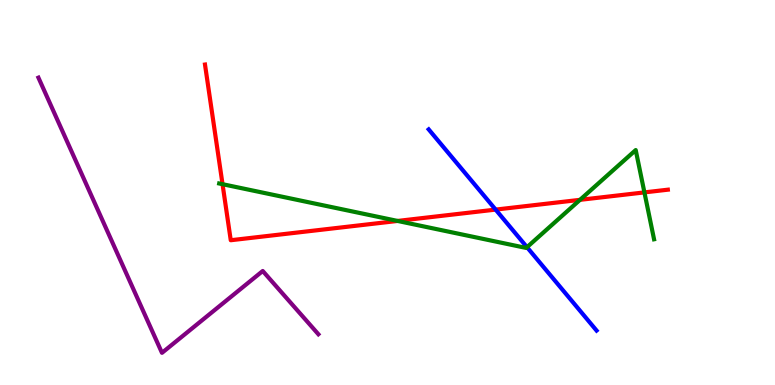[{'lines': ['blue', 'red'], 'intersections': [{'x': 6.4, 'y': 4.56}]}, {'lines': ['green', 'red'], 'intersections': [{'x': 2.87, 'y': 5.22}, {'x': 5.13, 'y': 4.26}, {'x': 7.48, 'y': 4.81}, {'x': 8.32, 'y': 5.0}]}, {'lines': ['purple', 'red'], 'intersections': []}, {'lines': ['blue', 'green'], 'intersections': [{'x': 6.8, 'y': 3.58}]}, {'lines': ['blue', 'purple'], 'intersections': []}, {'lines': ['green', 'purple'], 'intersections': []}]